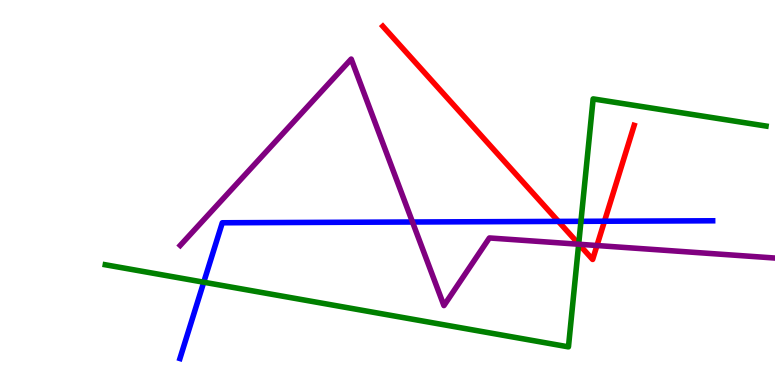[{'lines': ['blue', 'red'], 'intersections': [{'x': 7.21, 'y': 4.25}, {'x': 7.8, 'y': 4.25}]}, {'lines': ['green', 'red'], 'intersections': [{'x': 7.47, 'y': 3.66}]}, {'lines': ['purple', 'red'], 'intersections': [{'x': 7.47, 'y': 3.66}, {'x': 7.7, 'y': 3.62}]}, {'lines': ['blue', 'green'], 'intersections': [{'x': 2.63, 'y': 2.67}, {'x': 7.5, 'y': 4.25}]}, {'lines': ['blue', 'purple'], 'intersections': [{'x': 5.32, 'y': 4.23}]}, {'lines': ['green', 'purple'], 'intersections': [{'x': 7.47, 'y': 3.66}]}]